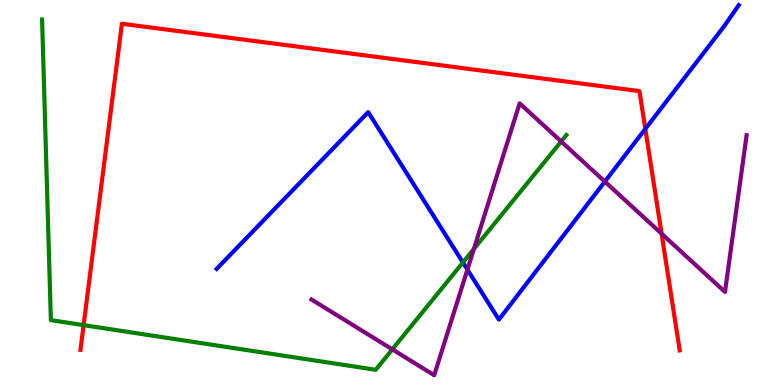[{'lines': ['blue', 'red'], 'intersections': [{'x': 8.33, 'y': 6.65}]}, {'lines': ['green', 'red'], 'intersections': [{'x': 1.08, 'y': 1.55}]}, {'lines': ['purple', 'red'], 'intersections': [{'x': 8.54, 'y': 3.93}]}, {'lines': ['blue', 'green'], 'intersections': [{'x': 5.97, 'y': 3.18}]}, {'lines': ['blue', 'purple'], 'intersections': [{'x': 6.03, 'y': 3.0}, {'x': 7.8, 'y': 5.28}]}, {'lines': ['green', 'purple'], 'intersections': [{'x': 5.06, 'y': 0.926}, {'x': 6.11, 'y': 3.53}, {'x': 7.24, 'y': 6.33}]}]